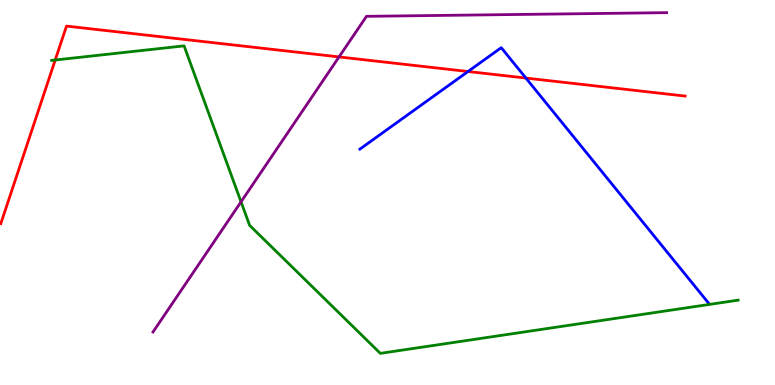[{'lines': ['blue', 'red'], 'intersections': [{'x': 6.04, 'y': 8.14}, {'x': 6.79, 'y': 7.97}]}, {'lines': ['green', 'red'], 'intersections': [{'x': 0.712, 'y': 8.44}]}, {'lines': ['purple', 'red'], 'intersections': [{'x': 4.37, 'y': 8.52}]}, {'lines': ['blue', 'green'], 'intersections': []}, {'lines': ['blue', 'purple'], 'intersections': []}, {'lines': ['green', 'purple'], 'intersections': [{'x': 3.11, 'y': 4.76}]}]